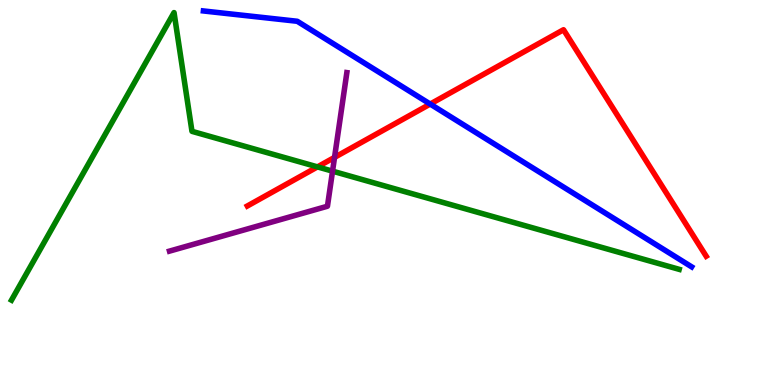[{'lines': ['blue', 'red'], 'intersections': [{'x': 5.55, 'y': 7.3}]}, {'lines': ['green', 'red'], 'intersections': [{'x': 4.1, 'y': 5.67}]}, {'lines': ['purple', 'red'], 'intersections': [{'x': 4.32, 'y': 5.91}]}, {'lines': ['blue', 'green'], 'intersections': []}, {'lines': ['blue', 'purple'], 'intersections': []}, {'lines': ['green', 'purple'], 'intersections': [{'x': 4.29, 'y': 5.55}]}]